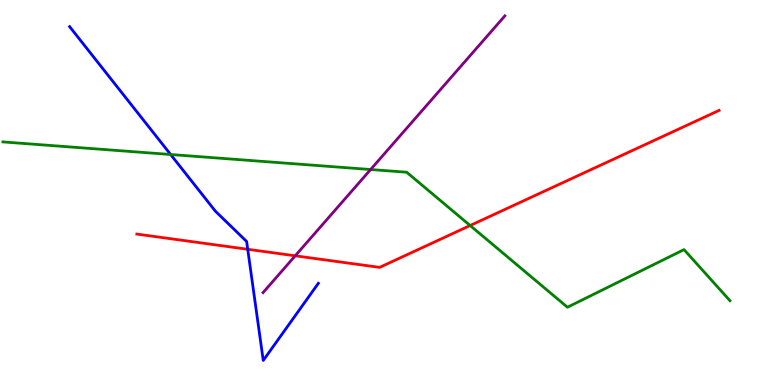[{'lines': ['blue', 'red'], 'intersections': [{'x': 3.2, 'y': 3.52}]}, {'lines': ['green', 'red'], 'intersections': [{'x': 6.07, 'y': 4.14}]}, {'lines': ['purple', 'red'], 'intersections': [{'x': 3.81, 'y': 3.36}]}, {'lines': ['blue', 'green'], 'intersections': [{'x': 2.2, 'y': 5.99}]}, {'lines': ['blue', 'purple'], 'intersections': []}, {'lines': ['green', 'purple'], 'intersections': [{'x': 4.78, 'y': 5.6}]}]